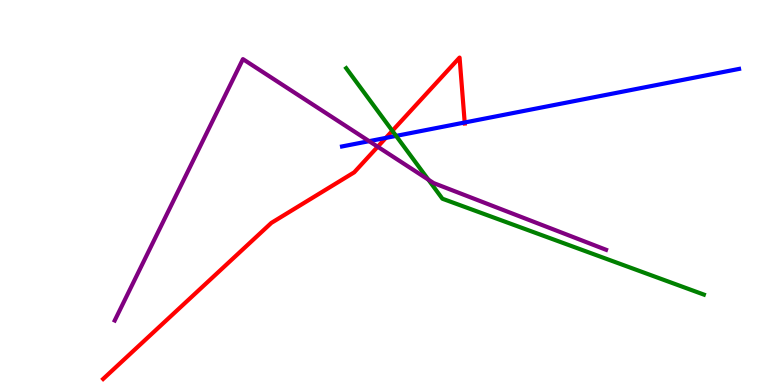[{'lines': ['blue', 'red'], 'intersections': [{'x': 4.98, 'y': 6.42}, {'x': 6.0, 'y': 6.82}]}, {'lines': ['green', 'red'], 'intersections': [{'x': 5.06, 'y': 6.6}]}, {'lines': ['purple', 'red'], 'intersections': [{'x': 4.87, 'y': 6.19}]}, {'lines': ['blue', 'green'], 'intersections': [{'x': 5.11, 'y': 6.47}]}, {'lines': ['blue', 'purple'], 'intersections': [{'x': 4.76, 'y': 6.33}]}, {'lines': ['green', 'purple'], 'intersections': [{'x': 5.53, 'y': 5.33}]}]